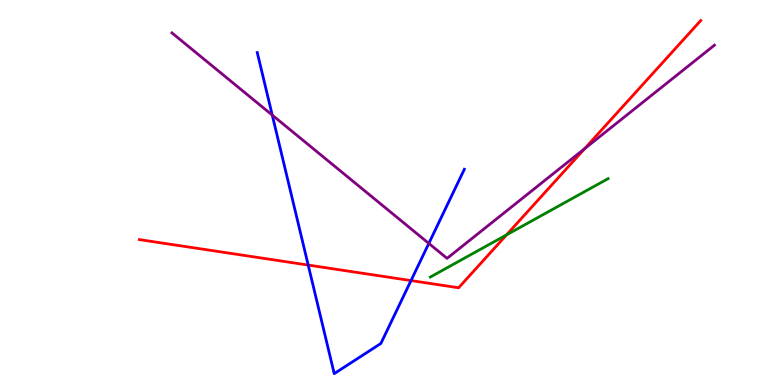[{'lines': ['blue', 'red'], 'intersections': [{'x': 3.98, 'y': 3.12}, {'x': 5.3, 'y': 2.71}]}, {'lines': ['green', 'red'], 'intersections': [{'x': 6.54, 'y': 3.9}]}, {'lines': ['purple', 'red'], 'intersections': [{'x': 7.54, 'y': 6.14}]}, {'lines': ['blue', 'green'], 'intersections': []}, {'lines': ['blue', 'purple'], 'intersections': [{'x': 3.51, 'y': 7.01}, {'x': 5.53, 'y': 3.68}]}, {'lines': ['green', 'purple'], 'intersections': []}]